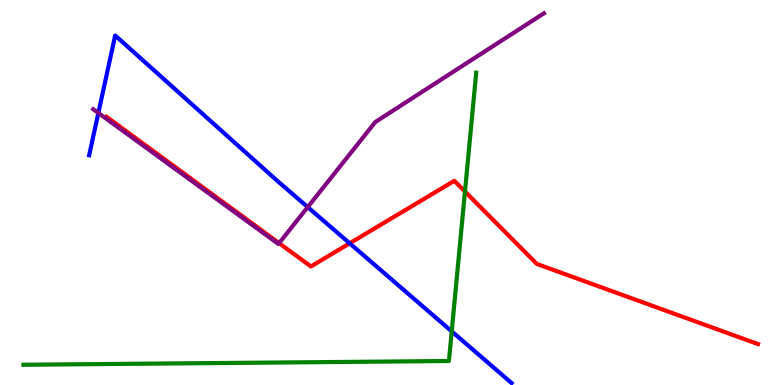[{'lines': ['blue', 'red'], 'intersections': [{'x': 4.51, 'y': 3.68}]}, {'lines': ['green', 'red'], 'intersections': [{'x': 6.0, 'y': 5.03}]}, {'lines': ['purple', 'red'], 'intersections': [{'x': 3.6, 'y': 3.68}]}, {'lines': ['blue', 'green'], 'intersections': [{'x': 5.83, 'y': 1.39}]}, {'lines': ['blue', 'purple'], 'intersections': [{'x': 1.27, 'y': 7.07}, {'x': 3.97, 'y': 4.62}]}, {'lines': ['green', 'purple'], 'intersections': []}]